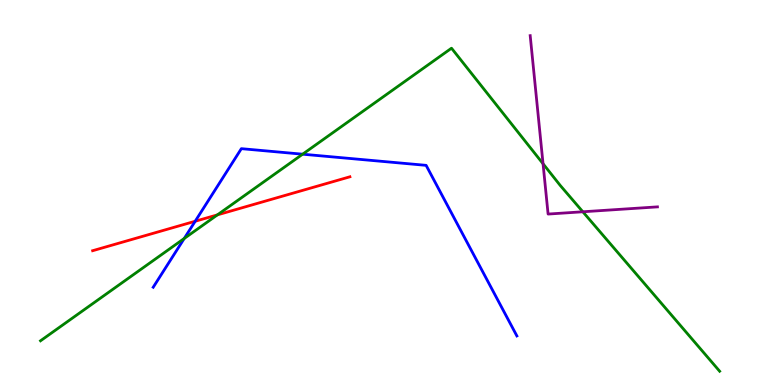[{'lines': ['blue', 'red'], 'intersections': [{'x': 2.52, 'y': 4.25}]}, {'lines': ['green', 'red'], 'intersections': [{'x': 2.81, 'y': 4.42}]}, {'lines': ['purple', 'red'], 'intersections': []}, {'lines': ['blue', 'green'], 'intersections': [{'x': 2.38, 'y': 3.81}, {'x': 3.9, 'y': 5.99}]}, {'lines': ['blue', 'purple'], 'intersections': []}, {'lines': ['green', 'purple'], 'intersections': [{'x': 7.01, 'y': 5.75}, {'x': 7.52, 'y': 4.5}]}]